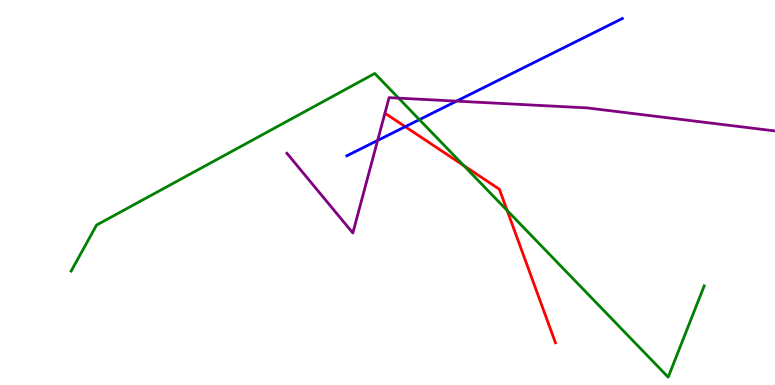[{'lines': ['blue', 'red'], 'intersections': [{'x': 5.23, 'y': 6.71}]}, {'lines': ['green', 'red'], 'intersections': [{'x': 5.98, 'y': 5.7}, {'x': 6.54, 'y': 4.53}]}, {'lines': ['purple', 'red'], 'intersections': []}, {'lines': ['blue', 'green'], 'intersections': [{'x': 5.41, 'y': 6.89}]}, {'lines': ['blue', 'purple'], 'intersections': [{'x': 4.87, 'y': 6.35}, {'x': 5.89, 'y': 7.37}]}, {'lines': ['green', 'purple'], 'intersections': [{'x': 5.14, 'y': 7.45}]}]